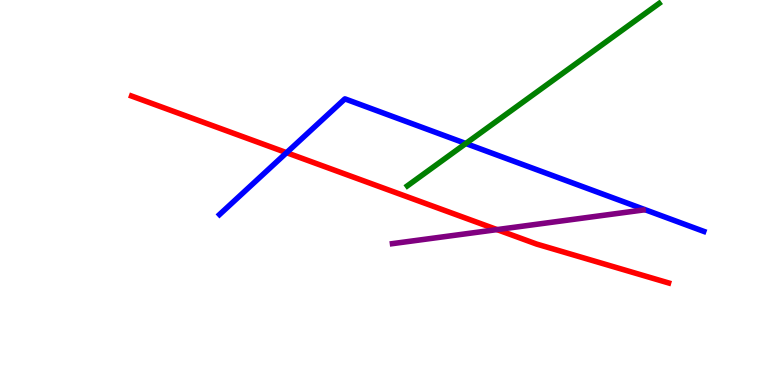[{'lines': ['blue', 'red'], 'intersections': [{'x': 3.7, 'y': 6.03}]}, {'lines': ['green', 'red'], 'intersections': []}, {'lines': ['purple', 'red'], 'intersections': [{'x': 6.41, 'y': 4.04}]}, {'lines': ['blue', 'green'], 'intersections': [{'x': 6.01, 'y': 6.27}]}, {'lines': ['blue', 'purple'], 'intersections': []}, {'lines': ['green', 'purple'], 'intersections': []}]